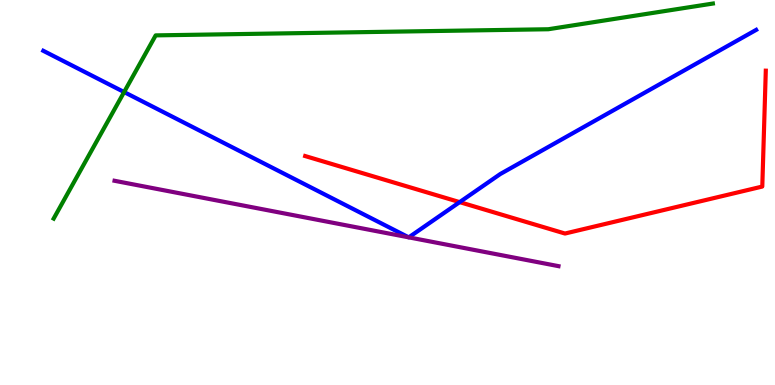[{'lines': ['blue', 'red'], 'intersections': [{'x': 5.93, 'y': 4.75}]}, {'lines': ['green', 'red'], 'intersections': []}, {'lines': ['purple', 'red'], 'intersections': []}, {'lines': ['blue', 'green'], 'intersections': [{'x': 1.6, 'y': 7.61}]}, {'lines': ['blue', 'purple'], 'intersections': [{'x': 5.27, 'y': 3.84}, {'x': 5.27, 'y': 3.83}]}, {'lines': ['green', 'purple'], 'intersections': []}]